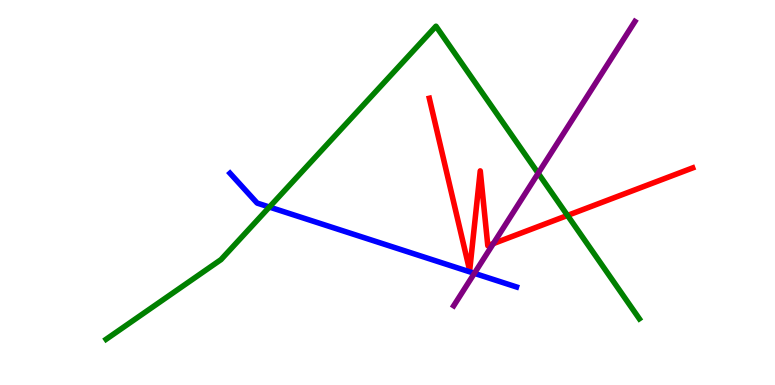[{'lines': ['blue', 'red'], 'intersections': []}, {'lines': ['green', 'red'], 'intersections': [{'x': 7.32, 'y': 4.4}]}, {'lines': ['purple', 'red'], 'intersections': [{'x': 6.37, 'y': 3.67}]}, {'lines': ['blue', 'green'], 'intersections': [{'x': 3.48, 'y': 4.62}]}, {'lines': ['blue', 'purple'], 'intersections': [{'x': 6.12, 'y': 2.9}]}, {'lines': ['green', 'purple'], 'intersections': [{'x': 6.94, 'y': 5.5}]}]